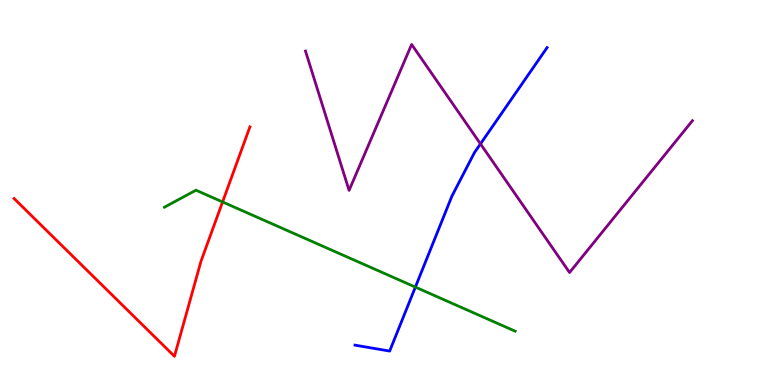[{'lines': ['blue', 'red'], 'intersections': []}, {'lines': ['green', 'red'], 'intersections': [{'x': 2.87, 'y': 4.75}]}, {'lines': ['purple', 'red'], 'intersections': []}, {'lines': ['blue', 'green'], 'intersections': [{'x': 5.36, 'y': 2.54}]}, {'lines': ['blue', 'purple'], 'intersections': [{'x': 6.2, 'y': 6.26}]}, {'lines': ['green', 'purple'], 'intersections': []}]